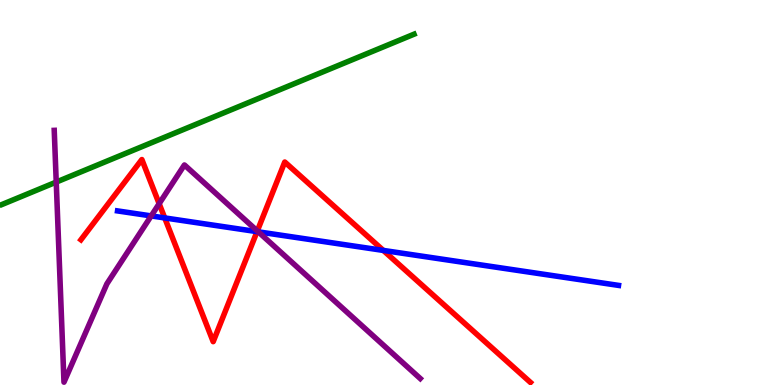[{'lines': ['blue', 'red'], 'intersections': [{'x': 2.13, 'y': 4.34}, {'x': 3.32, 'y': 3.98}, {'x': 4.95, 'y': 3.5}]}, {'lines': ['green', 'red'], 'intersections': []}, {'lines': ['purple', 'red'], 'intersections': [{'x': 2.05, 'y': 4.71}, {'x': 3.32, 'y': 4.0}]}, {'lines': ['blue', 'green'], 'intersections': []}, {'lines': ['blue', 'purple'], 'intersections': [{'x': 1.95, 'y': 4.39}, {'x': 3.33, 'y': 3.98}]}, {'lines': ['green', 'purple'], 'intersections': [{'x': 0.726, 'y': 5.27}]}]